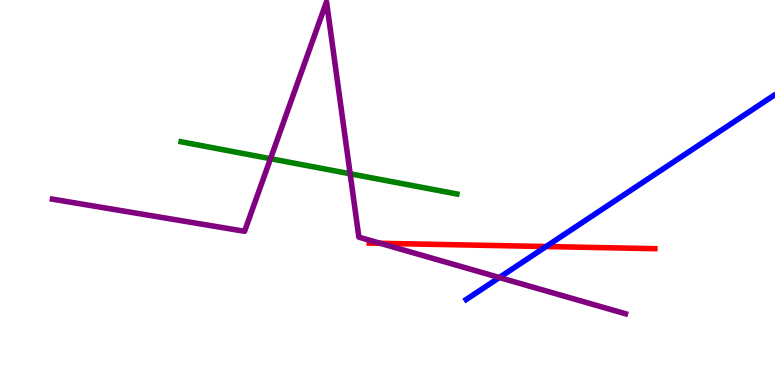[{'lines': ['blue', 'red'], 'intersections': [{'x': 7.05, 'y': 3.6}]}, {'lines': ['green', 'red'], 'intersections': []}, {'lines': ['purple', 'red'], 'intersections': [{'x': 4.91, 'y': 3.68}]}, {'lines': ['blue', 'green'], 'intersections': []}, {'lines': ['blue', 'purple'], 'intersections': [{'x': 6.44, 'y': 2.79}]}, {'lines': ['green', 'purple'], 'intersections': [{'x': 3.49, 'y': 5.88}, {'x': 4.52, 'y': 5.49}]}]